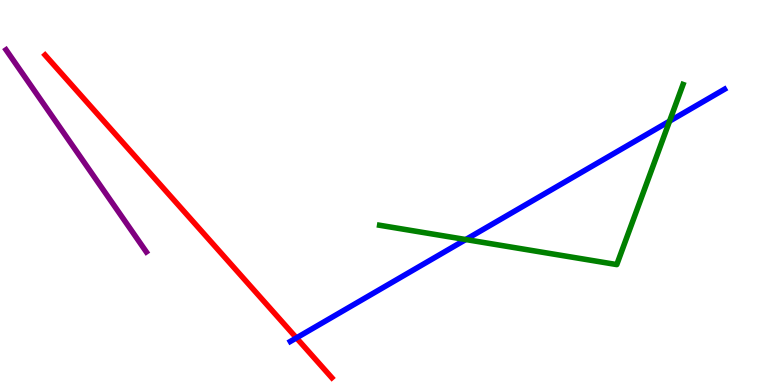[{'lines': ['blue', 'red'], 'intersections': [{'x': 3.82, 'y': 1.22}]}, {'lines': ['green', 'red'], 'intersections': []}, {'lines': ['purple', 'red'], 'intersections': []}, {'lines': ['blue', 'green'], 'intersections': [{'x': 6.01, 'y': 3.78}, {'x': 8.64, 'y': 6.85}]}, {'lines': ['blue', 'purple'], 'intersections': []}, {'lines': ['green', 'purple'], 'intersections': []}]